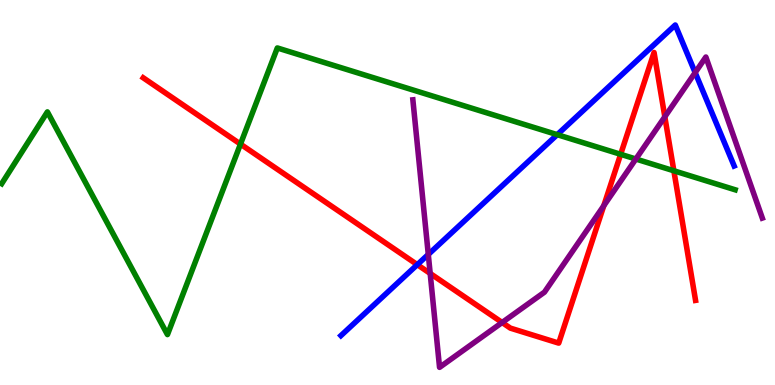[{'lines': ['blue', 'red'], 'intersections': [{'x': 5.38, 'y': 3.13}]}, {'lines': ['green', 'red'], 'intersections': [{'x': 3.1, 'y': 6.26}, {'x': 8.01, 'y': 5.99}, {'x': 8.69, 'y': 5.56}]}, {'lines': ['purple', 'red'], 'intersections': [{'x': 5.55, 'y': 2.9}, {'x': 6.48, 'y': 1.62}, {'x': 7.79, 'y': 4.66}, {'x': 8.58, 'y': 6.97}]}, {'lines': ['blue', 'green'], 'intersections': [{'x': 7.19, 'y': 6.5}]}, {'lines': ['blue', 'purple'], 'intersections': [{'x': 5.53, 'y': 3.39}, {'x': 8.97, 'y': 8.11}]}, {'lines': ['green', 'purple'], 'intersections': [{'x': 8.2, 'y': 5.87}]}]